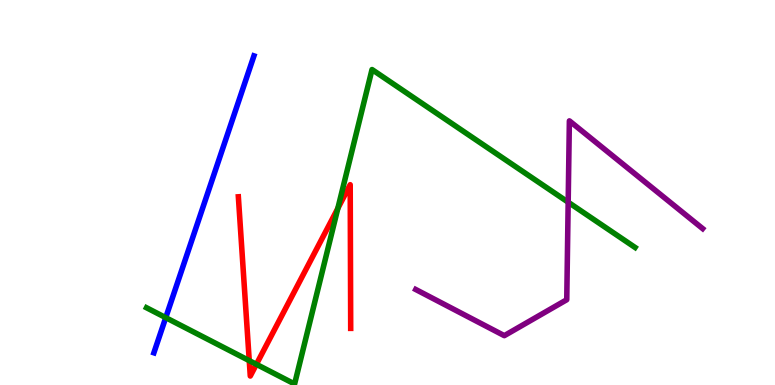[{'lines': ['blue', 'red'], 'intersections': []}, {'lines': ['green', 'red'], 'intersections': [{'x': 3.22, 'y': 0.633}, {'x': 3.31, 'y': 0.537}, {'x': 4.36, 'y': 4.59}]}, {'lines': ['purple', 'red'], 'intersections': []}, {'lines': ['blue', 'green'], 'intersections': [{'x': 2.14, 'y': 1.75}]}, {'lines': ['blue', 'purple'], 'intersections': []}, {'lines': ['green', 'purple'], 'intersections': [{'x': 7.33, 'y': 4.75}]}]